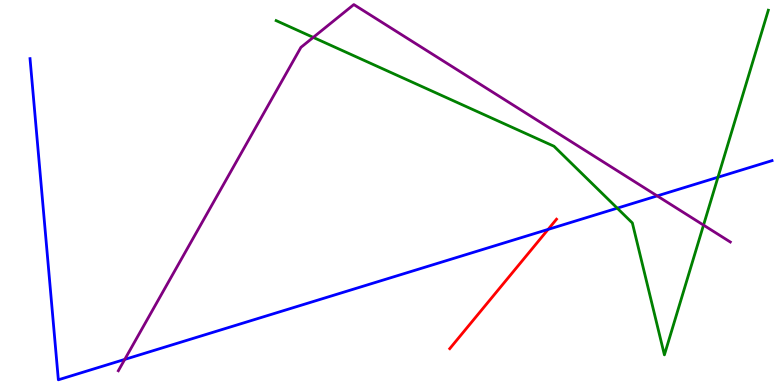[{'lines': ['blue', 'red'], 'intersections': [{'x': 7.07, 'y': 4.04}]}, {'lines': ['green', 'red'], 'intersections': []}, {'lines': ['purple', 'red'], 'intersections': []}, {'lines': ['blue', 'green'], 'intersections': [{'x': 7.96, 'y': 4.59}, {'x': 9.26, 'y': 5.4}]}, {'lines': ['blue', 'purple'], 'intersections': [{'x': 1.61, 'y': 0.665}, {'x': 8.48, 'y': 4.91}]}, {'lines': ['green', 'purple'], 'intersections': [{'x': 4.04, 'y': 9.03}, {'x': 9.08, 'y': 4.15}]}]